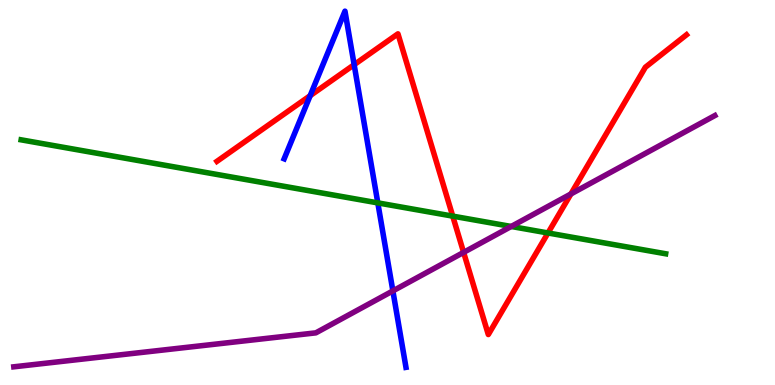[{'lines': ['blue', 'red'], 'intersections': [{'x': 4.0, 'y': 7.51}, {'x': 4.57, 'y': 8.32}]}, {'lines': ['green', 'red'], 'intersections': [{'x': 5.84, 'y': 4.39}, {'x': 7.07, 'y': 3.95}]}, {'lines': ['purple', 'red'], 'intersections': [{'x': 5.98, 'y': 3.44}, {'x': 7.37, 'y': 4.96}]}, {'lines': ['blue', 'green'], 'intersections': [{'x': 4.87, 'y': 4.73}]}, {'lines': ['blue', 'purple'], 'intersections': [{'x': 5.07, 'y': 2.44}]}, {'lines': ['green', 'purple'], 'intersections': [{'x': 6.6, 'y': 4.12}]}]